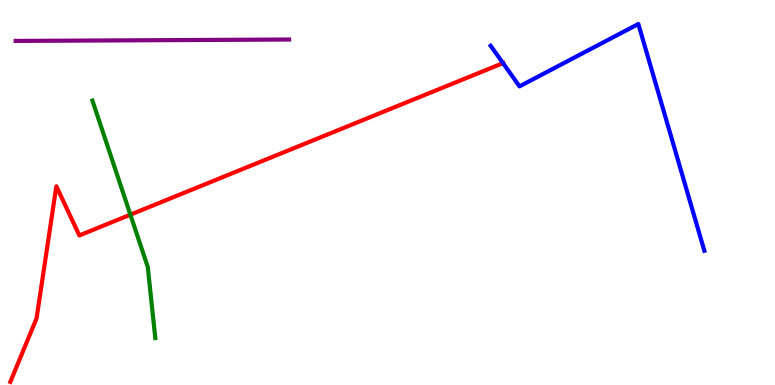[{'lines': ['blue', 'red'], 'intersections': [{'x': 6.49, 'y': 8.36}]}, {'lines': ['green', 'red'], 'intersections': [{'x': 1.68, 'y': 4.42}]}, {'lines': ['purple', 'red'], 'intersections': []}, {'lines': ['blue', 'green'], 'intersections': []}, {'lines': ['blue', 'purple'], 'intersections': []}, {'lines': ['green', 'purple'], 'intersections': []}]